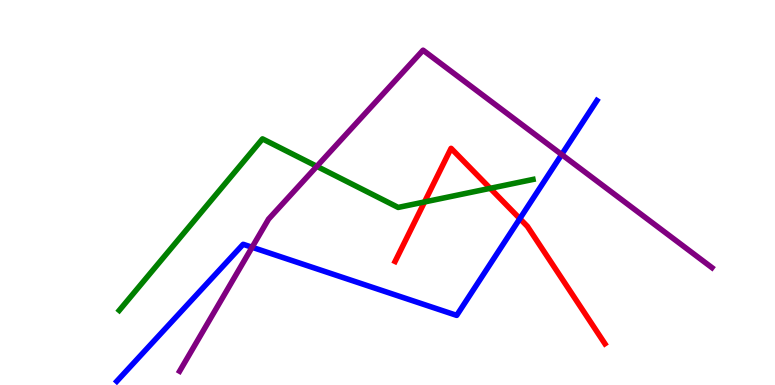[{'lines': ['blue', 'red'], 'intersections': [{'x': 6.71, 'y': 4.32}]}, {'lines': ['green', 'red'], 'intersections': [{'x': 5.48, 'y': 4.75}, {'x': 6.33, 'y': 5.11}]}, {'lines': ['purple', 'red'], 'intersections': []}, {'lines': ['blue', 'green'], 'intersections': []}, {'lines': ['blue', 'purple'], 'intersections': [{'x': 3.25, 'y': 3.58}, {'x': 7.25, 'y': 5.99}]}, {'lines': ['green', 'purple'], 'intersections': [{'x': 4.09, 'y': 5.68}]}]